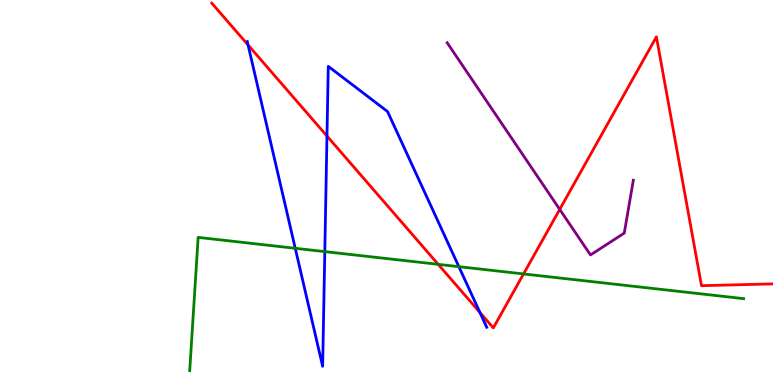[{'lines': ['blue', 'red'], 'intersections': [{'x': 3.2, 'y': 8.83}, {'x': 4.22, 'y': 6.47}, {'x': 6.19, 'y': 1.88}]}, {'lines': ['green', 'red'], 'intersections': [{'x': 5.65, 'y': 3.13}, {'x': 6.76, 'y': 2.88}]}, {'lines': ['purple', 'red'], 'intersections': [{'x': 7.22, 'y': 4.56}]}, {'lines': ['blue', 'green'], 'intersections': [{'x': 3.81, 'y': 3.55}, {'x': 4.19, 'y': 3.46}, {'x': 5.92, 'y': 3.07}]}, {'lines': ['blue', 'purple'], 'intersections': []}, {'lines': ['green', 'purple'], 'intersections': []}]